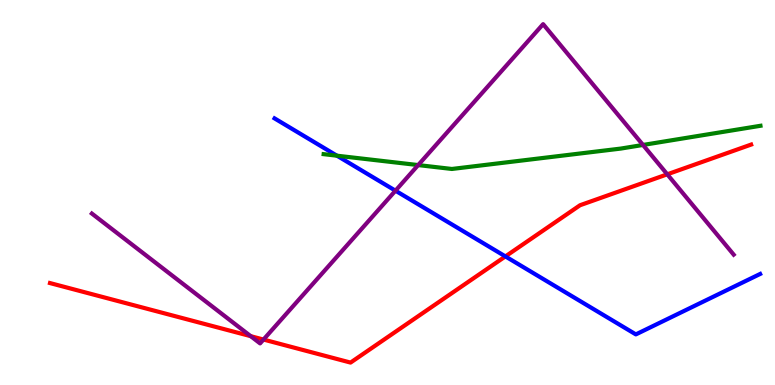[{'lines': ['blue', 'red'], 'intersections': [{'x': 6.52, 'y': 3.34}]}, {'lines': ['green', 'red'], 'intersections': []}, {'lines': ['purple', 'red'], 'intersections': [{'x': 3.24, 'y': 1.27}, {'x': 3.4, 'y': 1.18}, {'x': 8.61, 'y': 5.47}]}, {'lines': ['blue', 'green'], 'intersections': [{'x': 4.35, 'y': 5.96}]}, {'lines': ['blue', 'purple'], 'intersections': [{'x': 5.1, 'y': 5.05}]}, {'lines': ['green', 'purple'], 'intersections': [{'x': 5.4, 'y': 5.71}, {'x': 8.3, 'y': 6.23}]}]